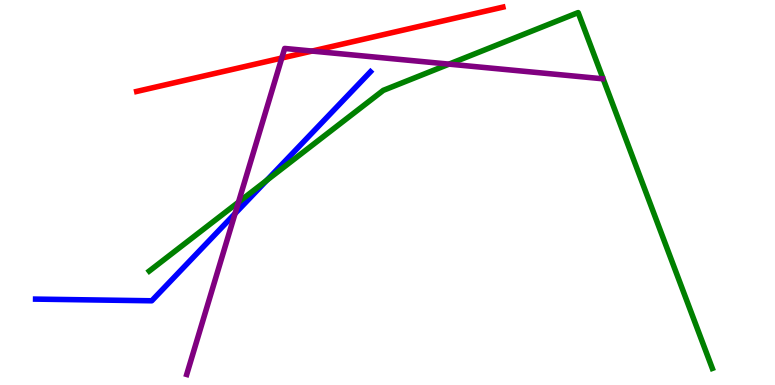[{'lines': ['blue', 'red'], 'intersections': []}, {'lines': ['green', 'red'], 'intersections': []}, {'lines': ['purple', 'red'], 'intersections': [{'x': 3.64, 'y': 8.49}, {'x': 4.03, 'y': 8.67}]}, {'lines': ['blue', 'green'], 'intersections': [{'x': 3.44, 'y': 5.32}]}, {'lines': ['blue', 'purple'], 'intersections': [{'x': 3.03, 'y': 4.45}]}, {'lines': ['green', 'purple'], 'intersections': [{'x': 3.08, 'y': 4.75}, {'x': 5.79, 'y': 8.33}]}]